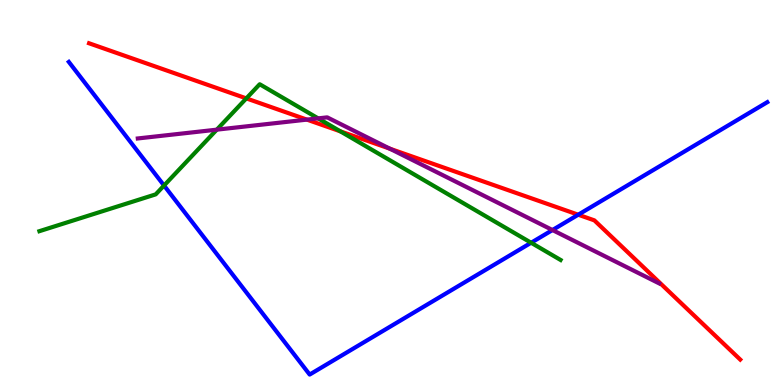[{'lines': ['blue', 'red'], 'intersections': [{'x': 7.46, 'y': 4.42}]}, {'lines': ['green', 'red'], 'intersections': [{'x': 3.18, 'y': 7.44}, {'x': 4.39, 'y': 6.59}]}, {'lines': ['purple', 'red'], 'intersections': [{'x': 3.96, 'y': 6.89}, {'x': 5.03, 'y': 6.14}]}, {'lines': ['blue', 'green'], 'intersections': [{'x': 2.12, 'y': 5.18}, {'x': 6.85, 'y': 3.69}]}, {'lines': ['blue', 'purple'], 'intersections': [{'x': 7.13, 'y': 4.03}]}, {'lines': ['green', 'purple'], 'intersections': [{'x': 2.8, 'y': 6.63}, {'x': 4.11, 'y': 6.93}]}]